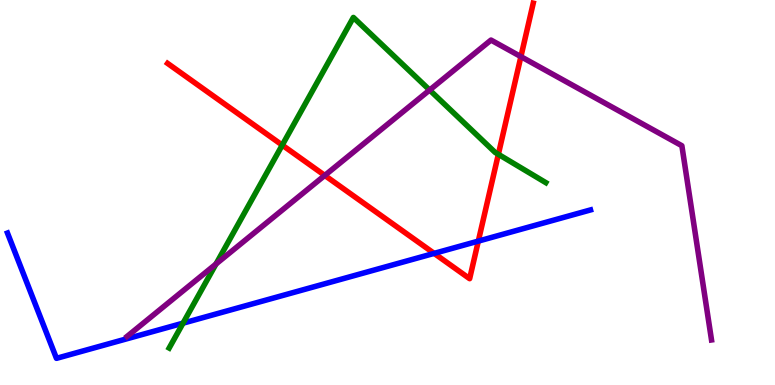[{'lines': ['blue', 'red'], 'intersections': [{'x': 5.6, 'y': 3.42}, {'x': 6.17, 'y': 3.74}]}, {'lines': ['green', 'red'], 'intersections': [{'x': 3.64, 'y': 6.23}, {'x': 6.43, 'y': 5.99}]}, {'lines': ['purple', 'red'], 'intersections': [{'x': 4.19, 'y': 5.44}, {'x': 6.72, 'y': 8.53}]}, {'lines': ['blue', 'green'], 'intersections': [{'x': 2.36, 'y': 1.61}]}, {'lines': ['blue', 'purple'], 'intersections': []}, {'lines': ['green', 'purple'], 'intersections': [{'x': 2.79, 'y': 3.14}, {'x': 5.54, 'y': 7.66}]}]